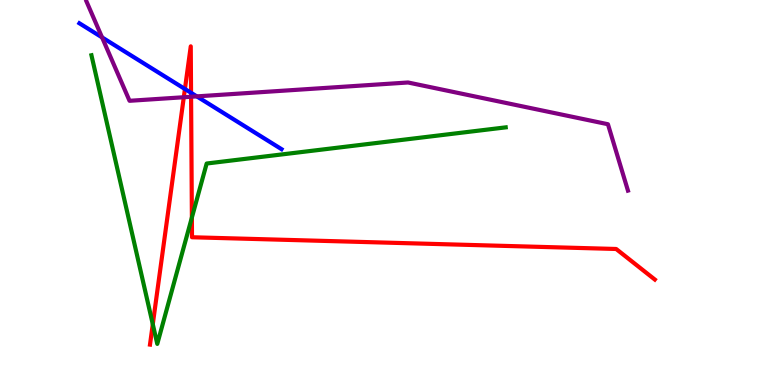[{'lines': ['blue', 'red'], 'intersections': [{'x': 2.39, 'y': 7.69}, {'x': 2.47, 'y': 7.59}]}, {'lines': ['green', 'red'], 'intersections': [{'x': 1.97, 'y': 1.58}, {'x': 2.48, 'y': 4.35}]}, {'lines': ['purple', 'red'], 'intersections': [{'x': 2.37, 'y': 7.47}, {'x': 2.47, 'y': 7.49}]}, {'lines': ['blue', 'green'], 'intersections': []}, {'lines': ['blue', 'purple'], 'intersections': [{'x': 1.32, 'y': 9.03}, {'x': 2.54, 'y': 7.5}]}, {'lines': ['green', 'purple'], 'intersections': []}]